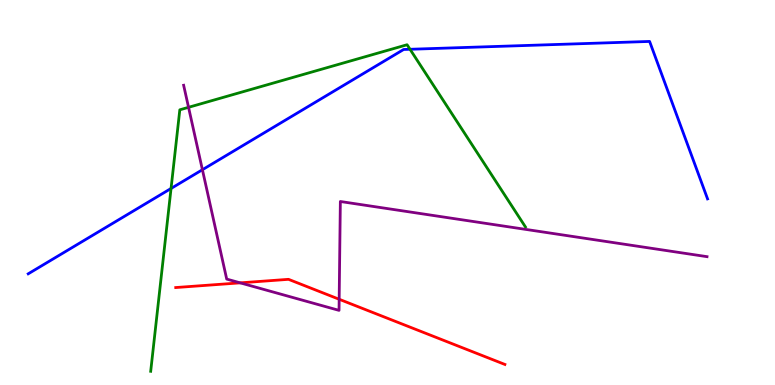[{'lines': ['blue', 'red'], 'intersections': []}, {'lines': ['green', 'red'], 'intersections': []}, {'lines': ['purple', 'red'], 'intersections': [{'x': 3.1, 'y': 2.65}, {'x': 4.38, 'y': 2.23}]}, {'lines': ['blue', 'green'], 'intersections': [{'x': 2.21, 'y': 5.1}, {'x': 5.29, 'y': 8.72}]}, {'lines': ['blue', 'purple'], 'intersections': [{'x': 2.61, 'y': 5.59}]}, {'lines': ['green', 'purple'], 'intersections': [{'x': 2.43, 'y': 7.21}]}]